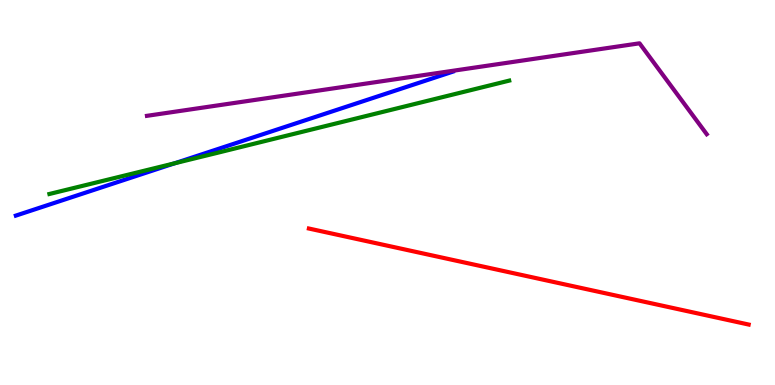[{'lines': ['blue', 'red'], 'intersections': []}, {'lines': ['green', 'red'], 'intersections': []}, {'lines': ['purple', 'red'], 'intersections': []}, {'lines': ['blue', 'green'], 'intersections': [{'x': 2.25, 'y': 5.76}]}, {'lines': ['blue', 'purple'], 'intersections': []}, {'lines': ['green', 'purple'], 'intersections': []}]